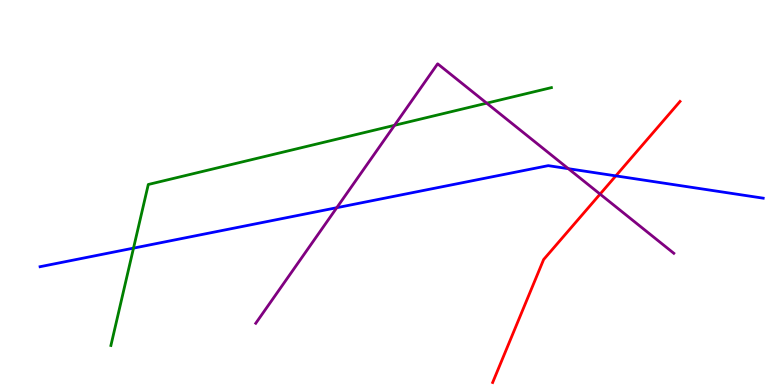[{'lines': ['blue', 'red'], 'intersections': [{'x': 7.95, 'y': 5.43}]}, {'lines': ['green', 'red'], 'intersections': []}, {'lines': ['purple', 'red'], 'intersections': [{'x': 7.74, 'y': 4.96}]}, {'lines': ['blue', 'green'], 'intersections': [{'x': 1.72, 'y': 3.56}]}, {'lines': ['blue', 'purple'], 'intersections': [{'x': 4.35, 'y': 4.61}, {'x': 7.33, 'y': 5.62}]}, {'lines': ['green', 'purple'], 'intersections': [{'x': 5.09, 'y': 6.75}, {'x': 6.28, 'y': 7.32}]}]